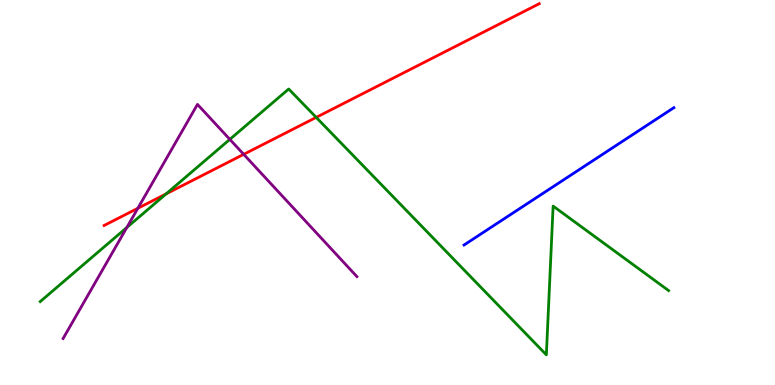[{'lines': ['blue', 'red'], 'intersections': []}, {'lines': ['green', 'red'], 'intersections': [{'x': 2.14, 'y': 4.96}, {'x': 4.08, 'y': 6.95}]}, {'lines': ['purple', 'red'], 'intersections': [{'x': 1.78, 'y': 4.59}, {'x': 3.14, 'y': 5.99}]}, {'lines': ['blue', 'green'], 'intersections': []}, {'lines': ['blue', 'purple'], 'intersections': []}, {'lines': ['green', 'purple'], 'intersections': [{'x': 1.64, 'y': 4.09}, {'x': 2.97, 'y': 6.38}]}]